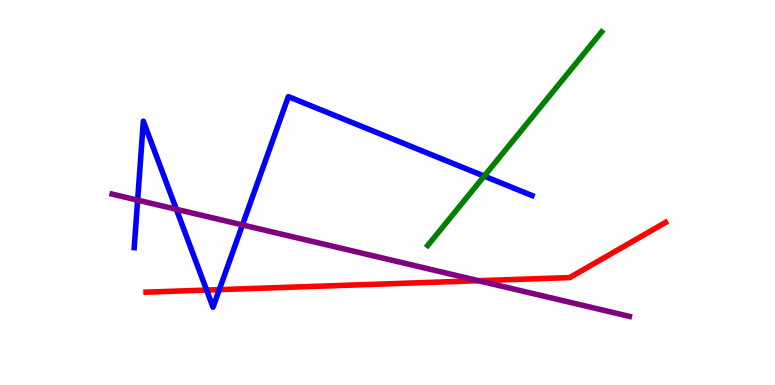[{'lines': ['blue', 'red'], 'intersections': [{'x': 2.67, 'y': 2.47}, {'x': 2.83, 'y': 2.48}]}, {'lines': ['green', 'red'], 'intersections': []}, {'lines': ['purple', 'red'], 'intersections': [{'x': 6.17, 'y': 2.71}]}, {'lines': ['blue', 'green'], 'intersections': [{'x': 6.25, 'y': 5.43}]}, {'lines': ['blue', 'purple'], 'intersections': [{'x': 1.78, 'y': 4.8}, {'x': 2.28, 'y': 4.56}, {'x': 3.13, 'y': 4.16}]}, {'lines': ['green', 'purple'], 'intersections': []}]